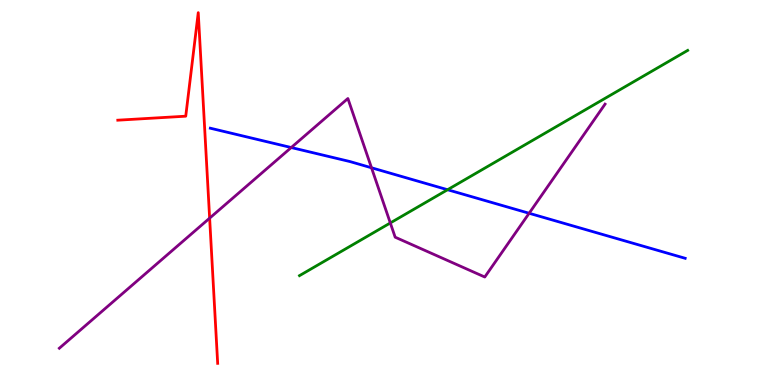[{'lines': ['blue', 'red'], 'intersections': []}, {'lines': ['green', 'red'], 'intersections': []}, {'lines': ['purple', 'red'], 'intersections': [{'x': 2.7, 'y': 4.33}]}, {'lines': ['blue', 'green'], 'intersections': [{'x': 5.78, 'y': 5.07}]}, {'lines': ['blue', 'purple'], 'intersections': [{'x': 3.76, 'y': 6.17}, {'x': 4.79, 'y': 5.64}, {'x': 6.83, 'y': 4.46}]}, {'lines': ['green', 'purple'], 'intersections': [{'x': 5.04, 'y': 4.21}]}]